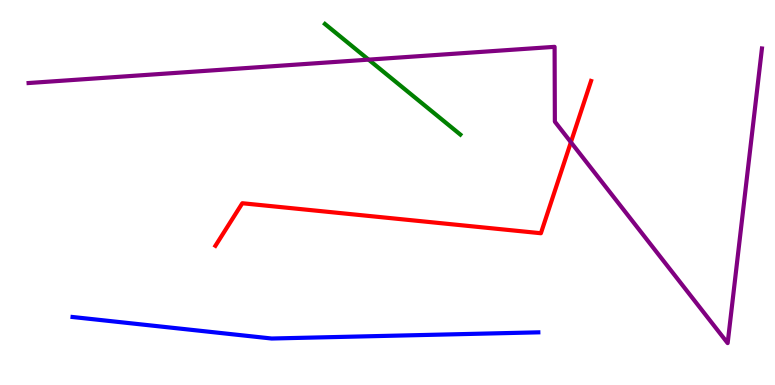[{'lines': ['blue', 'red'], 'intersections': []}, {'lines': ['green', 'red'], 'intersections': []}, {'lines': ['purple', 'red'], 'intersections': [{'x': 7.37, 'y': 6.31}]}, {'lines': ['blue', 'green'], 'intersections': []}, {'lines': ['blue', 'purple'], 'intersections': []}, {'lines': ['green', 'purple'], 'intersections': [{'x': 4.76, 'y': 8.45}]}]